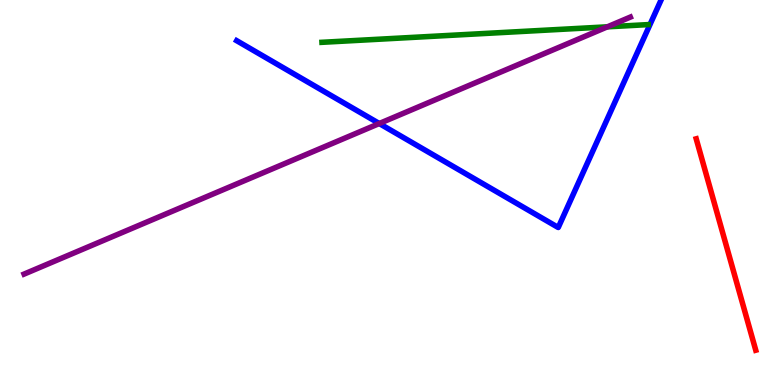[{'lines': ['blue', 'red'], 'intersections': []}, {'lines': ['green', 'red'], 'intersections': []}, {'lines': ['purple', 'red'], 'intersections': []}, {'lines': ['blue', 'green'], 'intersections': []}, {'lines': ['blue', 'purple'], 'intersections': [{'x': 4.89, 'y': 6.79}]}, {'lines': ['green', 'purple'], 'intersections': [{'x': 7.84, 'y': 9.3}]}]